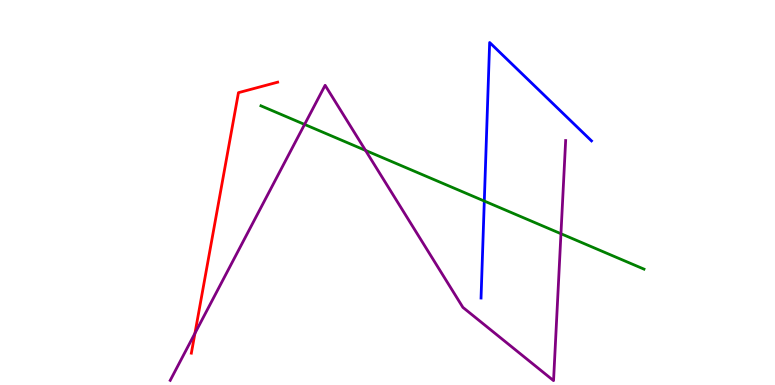[{'lines': ['blue', 'red'], 'intersections': []}, {'lines': ['green', 'red'], 'intersections': []}, {'lines': ['purple', 'red'], 'intersections': [{'x': 2.52, 'y': 1.34}]}, {'lines': ['blue', 'green'], 'intersections': [{'x': 6.25, 'y': 4.78}]}, {'lines': ['blue', 'purple'], 'intersections': []}, {'lines': ['green', 'purple'], 'intersections': [{'x': 3.93, 'y': 6.77}, {'x': 4.72, 'y': 6.09}, {'x': 7.24, 'y': 3.93}]}]